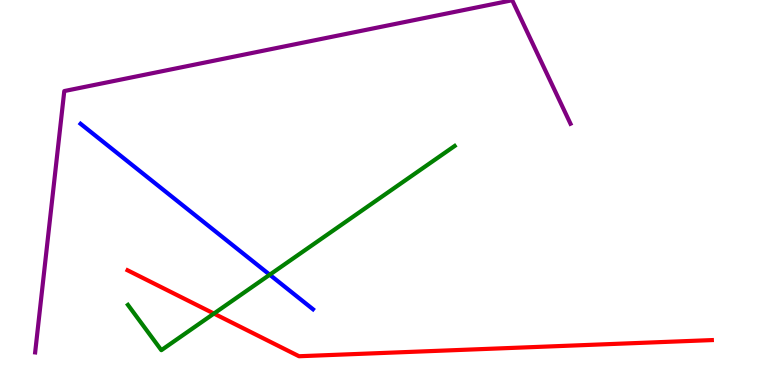[{'lines': ['blue', 'red'], 'intersections': []}, {'lines': ['green', 'red'], 'intersections': [{'x': 2.76, 'y': 1.86}]}, {'lines': ['purple', 'red'], 'intersections': []}, {'lines': ['blue', 'green'], 'intersections': [{'x': 3.48, 'y': 2.86}]}, {'lines': ['blue', 'purple'], 'intersections': []}, {'lines': ['green', 'purple'], 'intersections': []}]